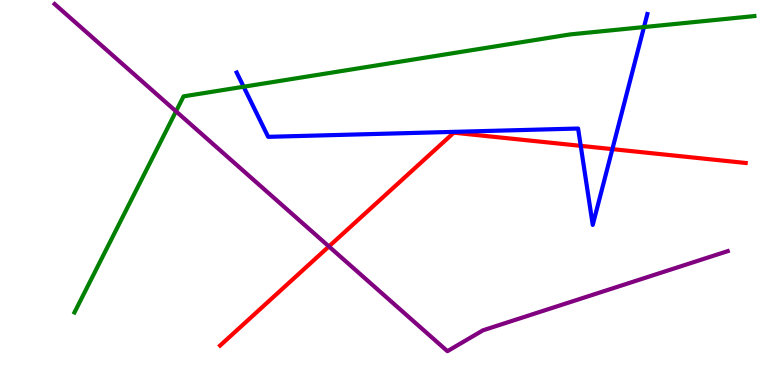[{'lines': ['blue', 'red'], 'intersections': [{'x': 7.49, 'y': 6.21}, {'x': 7.9, 'y': 6.13}]}, {'lines': ['green', 'red'], 'intersections': []}, {'lines': ['purple', 'red'], 'intersections': [{'x': 4.24, 'y': 3.6}]}, {'lines': ['blue', 'green'], 'intersections': [{'x': 3.14, 'y': 7.75}, {'x': 8.31, 'y': 9.3}]}, {'lines': ['blue', 'purple'], 'intersections': []}, {'lines': ['green', 'purple'], 'intersections': [{'x': 2.27, 'y': 7.11}]}]